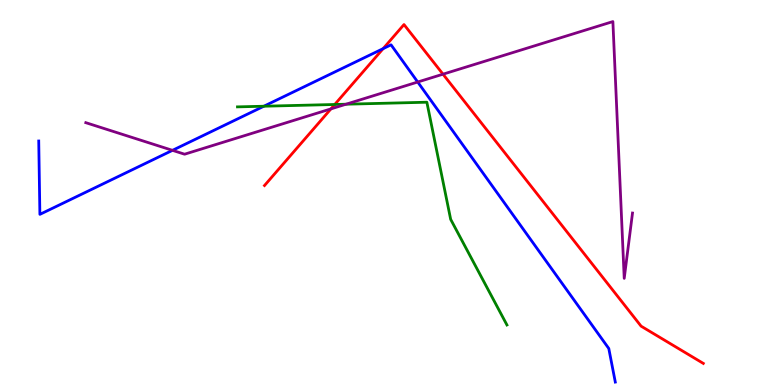[{'lines': ['blue', 'red'], 'intersections': [{'x': 4.94, 'y': 8.74}]}, {'lines': ['green', 'red'], 'intersections': [{'x': 4.32, 'y': 7.29}]}, {'lines': ['purple', 'red'], 'intersections': [{'x': 4.27, 'y': 7.17}, {'x': 5.72, 'y': 8.07}]}, {'lines': ['blue', 'green'], 'intersections': [{'x': 3.4, 'y': 7.24}]}, {'lines': ['blue', 'purple'], 'intersections': [{'x': 2.23, 'y': 6.1}, {'x': 5.39, 'y': 7.87}]}, {'lines': ['green', 'purple'], 'intersections': [{'x': 4.47, 'y': 7.29}]}]